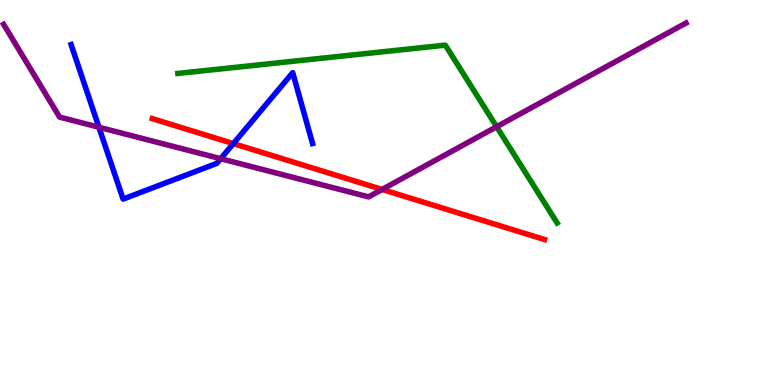[{'lines': ['blue', 'red'], 'intersections': [{'x': 3.01, 'y': 6.27}]}, {'lines': ['green', 'red'], 'intersections': []}, {'lines': ['purple', 'red'], 'intersections': [{'x': 4.93, 'y': 5.08}]}, {'lines': ['blue', 'green'], 'intersections': []}, {'lines': ['blue', 'purple'], 'intersections': [{'x': 1.28, 'y': 6.69}, {'x': 2.85, 'y': 5.88}]}, {'lines': ['green', 'purple'], 'intersections': [{'x': 6.41, 'y': 6.71}]}]